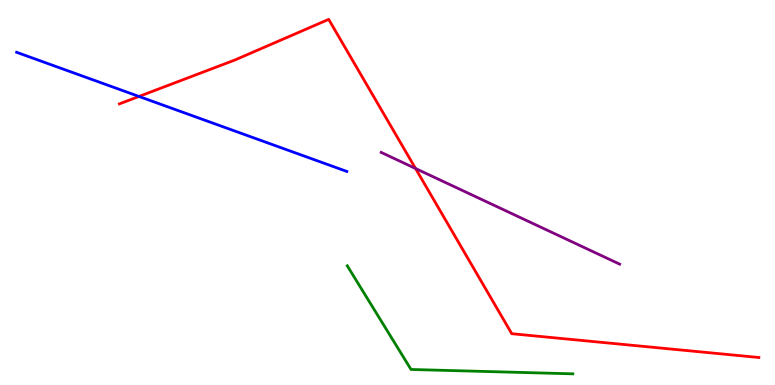[{'lines': ['blue', 'red'], 'intersections': [{'x': 1.79, 'y': 7.49}]}, {'lines': ['green', 'red'], 'intersections': []}, {'lines': ['purple', 'red'], 'intersections': [{'x': 5.36, 'y': 5.62}]}, {'lines': ['blue', 'green'], 'intersections': []}, {'lines': ['blue', 'purple'], 'intersections': []}, {'lines': ['green', 'purple'], 'intersections': []}]